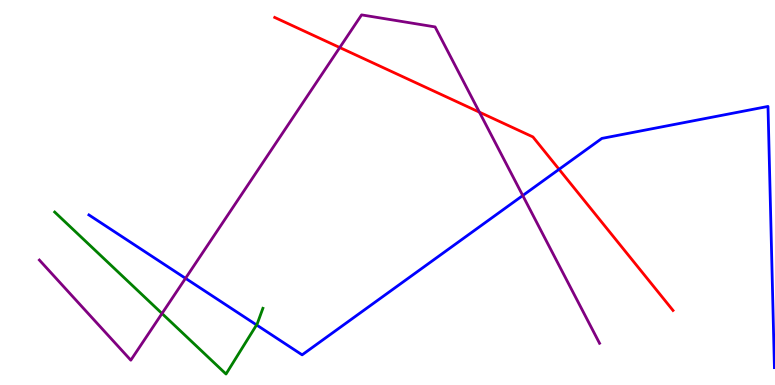[{'lines': ['blue', 'red'], 'intersections': [{'x': 7.21, 'y': 5.6}]}, {'lines': ['green', 'red'], 'intersections': []}, {'lines': ['purple', 'red'], 'intersections': [{'x': 4.38, 'y': 8.77}, {'x': 6.19, 'y': 7.09}]}, {'lines': ['blue', 'green'], 'intersections': [{'x': 3.31, 'y': 1.56}]}, {'lines': ['blue', 'purple'], 'intersections': [{'x': 2.39, 'y': 2.77}, {'x': 6.75, 'y': 4.92}]}, {'lines': ['green', 'purple'], 'intersections': [{'x': 2.09, 'y': 1.86}]}]